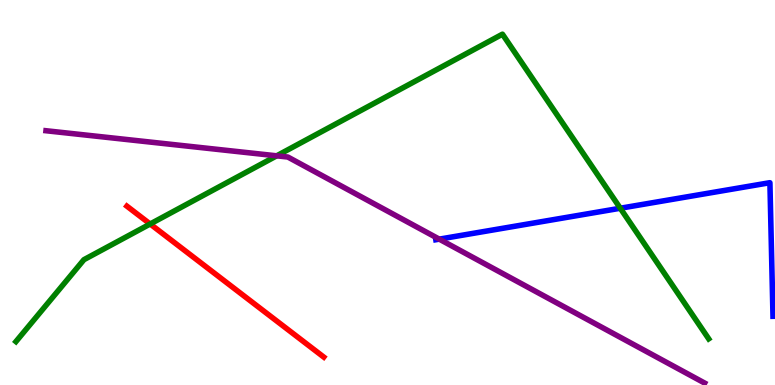[{'lines': ['blue', 'red'], 'intersections': []}, {'lines': ['green', 'red'], 'intersections': [{'x': 1.94, 'y': 4.18}]}, {'lines': ['purple', 'red'], 'intersections': []}, {'lines': ['blue', 'green'], 'intersections': [{'x': 8.0, 'y': 4.59}]}, {'lines': ['blue', 'purple'], 'intersections': [{'x': 5.67, 'y': 3.79}]}, {'lines': ['green', 'purple'], 'intersections': [{'x': 3.57, 'y': 5.95}]}]